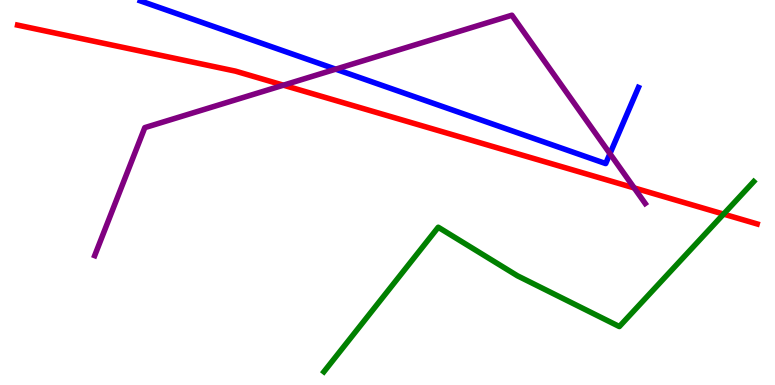[{'lines': ['blue', 'red'], 'intersections': []}, {'lines': ['green', 'red'], 'intersections': [{'x': 9.34, 'y': 4.44}]}, {'lines': ['purple', 'red'], 'intersections': [{'x': 3.66, 'y': 7.79}, {'x': 8.18, 'y': 5.12}]}, {'lines': ['blue', 'green'], 'intersections': []}, {'lines': ['blue', 'purple'], 'intersections': [{'x': 4.33, 'y': 8.2}, {'x': 7.87, 'y': 6.01}]}, {'lines': ['green', 'purple'], 'intersections': []}]